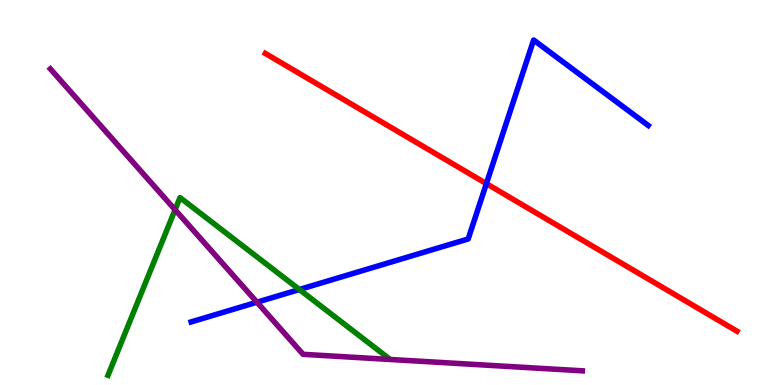[{'lines': ['blue', 'red'], 'intersections': [{'x': 6.28, 'y': 5.23}]}, {'lines': ['green', 'red'], 'intersections': []}, {'lines': ['purple', 'red'], 'intersections': []}, {'lines': ['blue', 'green'], 'intersections': [{'x': 3.86, 'y': 2.48}]}, {'lines': ['blue', 'purple'], 'intersections': [{'x': 3.32, 'y': 2.15}]}, {'lines': ['green', 'purple'], 'intersections': [{'x': 2.26, 'y': 4.55}]}]